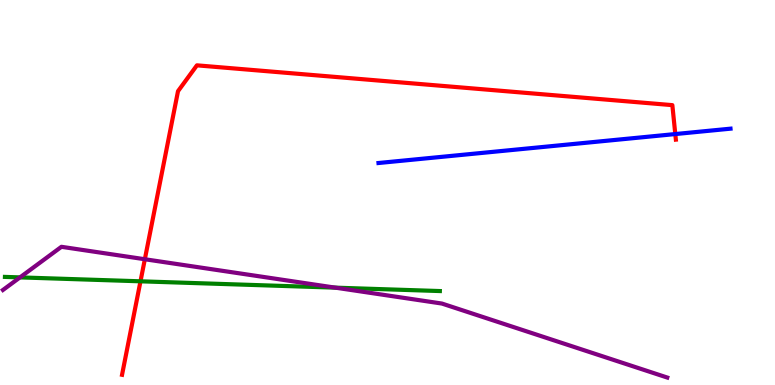[{'lines': ['blue', 'red'], 'intersections': [{'x': 8.71, 'y': 6.52}]}, {'lines': ['green', 'red'], 'intersections': [{'x': 1.81, 'y': 2.69}]}, {'lines': ['purple', 'red'], 'intersections': [{'x': 1.87, 'y': 3.27}]}, {'lines': ['blue', 'green'], 'intersections': []}, {'lines': ['blue', 'purple'], 'intersections': []}, {'lines': ['green', 'purple'], 'intersections': [{'x': 0.258, 'y': 2.8}, {'x': 4.33, 'y': 2.53}]}]